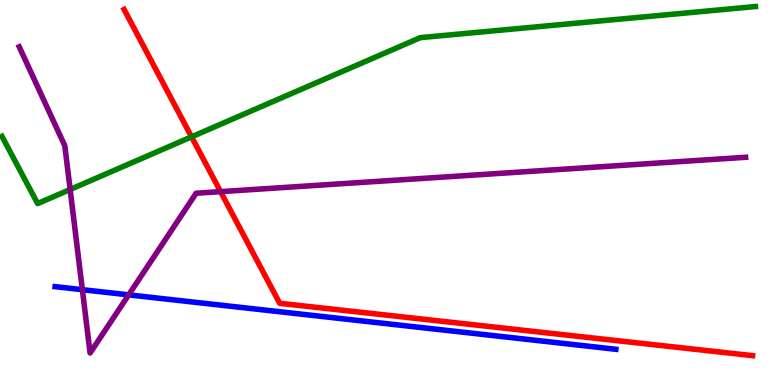[{'lines': ['blue', 'red'], 'intersections': []}, {'lines': ['green', 'red'], 'intersections': [{'x': 2.47, 'y': 6.45}]}, {'lines': ['purple', 'red'], 'intersections': [{'x': 2.85, 'y': 5.02}]}, {'lines': ['blue', 'green'], 'intersections': []}, {'lines': ['blue', 'purple'], 'intersections': [{'x': 1.06, 'y': 2.48}, {'x': 1.66, 'y': 2.34}]}, {'lines': ['green', 'purple'], 'intersections': [{'x': 0.905, 'y': 5.08}]}]